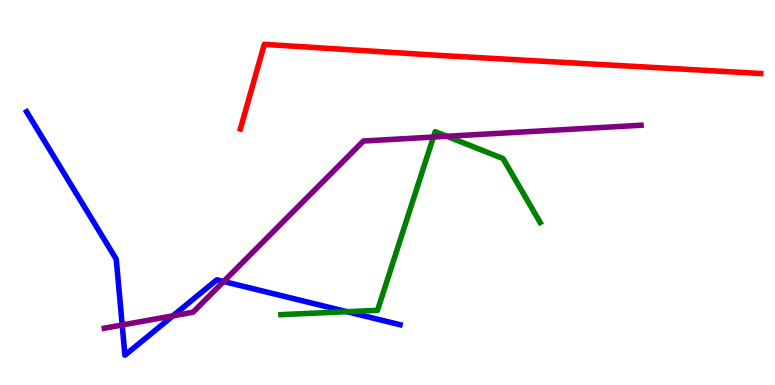[{'lines': ['blue', 'red'], 'intersections': []}, {'lines': ['green', 'red'], 'intersections': []}, {'lines': ['purple', 'red'], 'intersections': []}, {'lines': ['blue', 'green'], 'intersections': [{'x': 4.48, 'y': 1.9}]}, {'lines': ['blue', 'purple'], 'intersections': [{'x': 1.58, 'y': 1.56}, {'x': 2.23, 'y': 1.8}, {'x': 2.89, 'y': 2.69}]}, {'lines': ['green', 'purple'], 'intersections': [{'x': 5.59, 'y': 6.44}, {'x': 5.77, 'y': 6.46}]}]